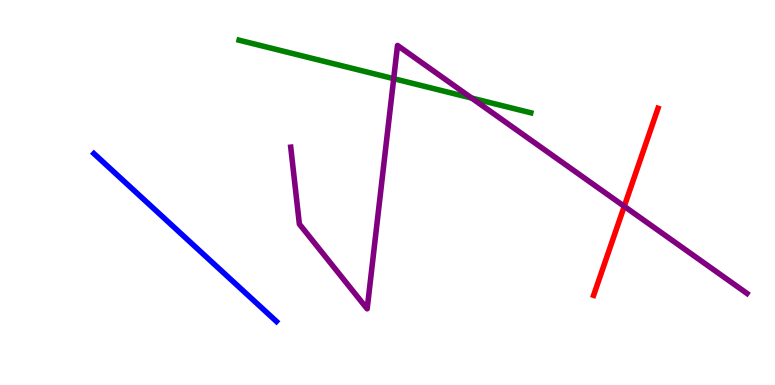[{'lines': ['blue', 'red'], 'intersections': []}, {'lines': ['green', 'red'], 'intersections': []}, {'lines': ['purple', 'red'], 'intersections': [{'x': 8.05, 'y': 4.64}]}, {'lines': ['blue', 'green'], 'intersections': []}, {'lines': ['blue', 'purple'], 'intersections': []}, {'lines': ['green', 'purple'], 'intersections': [{'x': 5.08, 'y': 7.96}, {'x': 6.09, 'y': 7.45}]}]